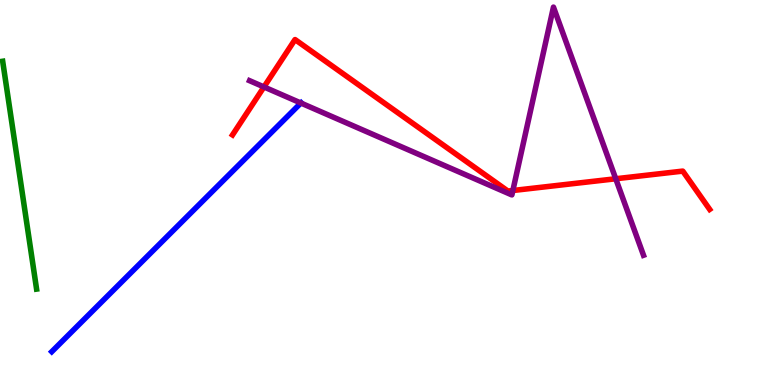[{'lines': ['blue', 'red'], 'intersections': []}, {'lines': ['green', 'red'], 'intersections': []}, {'lines': ['purple', 'red'], 'intersections': [{'x': 3.41, 'y': 7.74}, {'x': 6.62, 'y': 5.05}, {'x': 7.95, 'y': 5.36}]}, {'lines': ['blue', 'green'], 'intersections': []}, {'lines': ['blue', 'purple'], 'intersections': [{'x': 3.88, 'y': 7.32}]}, {'lines': ['green', 'purple'], 'intersections': []}]